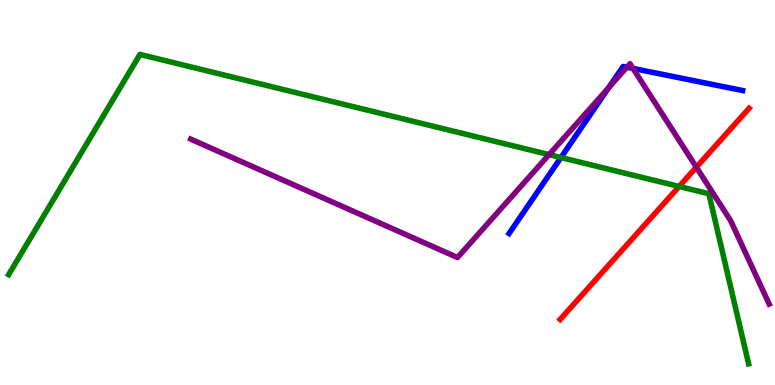[{'lines': ['blue', 'red'], 'intersections': []}, {'lines': ['green', 'red'], 'intersections': [{'x': 8.76, 'y': 5.16}]}, {'lines': ['purple', 'red'], 'intersections': [{'x': 8.99, 'y': 5.66}]}, {'lines': ['blue', 'green'], 'intersections': [{'x': 7.24, 'y': 5.91}]}, {'lines': ['blue', 'purple'], 'intersections': [{'x': 7.85, 'y': 7.72}, {'x': 8.09, 'y': 8.25}, {'x': 8.17, 'y': 8.22}]}, {'lines': ['green', 'purple'], 'intersections': [{'x': 7.08, 'y': 5.98}]}]